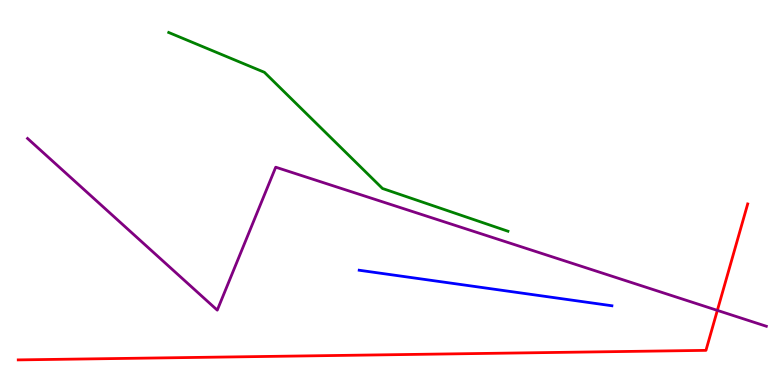[{'lines': ['blue', 'red'], 'intersections': []}, {'lines': ['green', 'red'], 'intersections': []}, {'lines': ['purple', 'red'], 'intersections': [{'x': 9.26, 'y': 1.94}]}, {'lines': ['blue', 'green'], 'intersections': []}, {'lines': ['blue', 'purple'], 'intersections': []}, {'lines': ['green', 'purple'], 'intersections': []}]